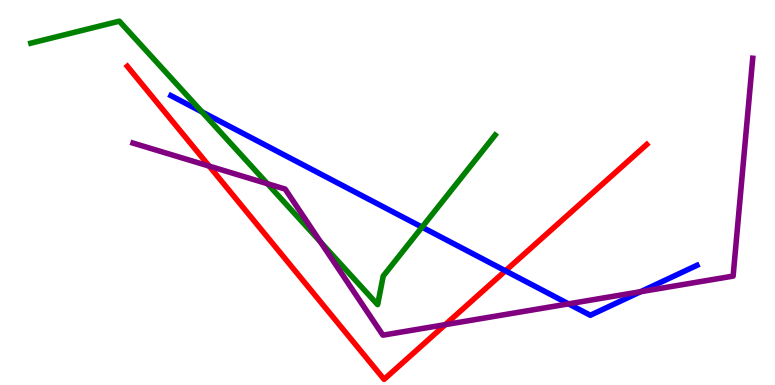[{'lines': ['blue', 'red'], 'intersections': [{'x': 6.52, 'y': 2.97}]}, {'lines': ['green', 'red'], 'intersections': []}, {'lines': ['purple', 'red'], 'intersections': [{'x': 2.7, 'y': 5.69}, {'x': 5.75, 'y': 1.57}]}, {'lines': ['blue', 'green'], 'intersections': [{'x': 2.61, 'y': 7.09}, {'x': 5.45, 'y': 4.1}]}, {'lines': ['blue', 'purple'], 'intersections': [{'x': 7.34, 'y': 2.11}, {'x': 8.27, 'y': 2.42}]}, {'lines': ['green', 'purple'], 'intersections': [{'x': 3.45, 'y': 5.23}, {'x': 4.14, 'y': 3.71}]}]